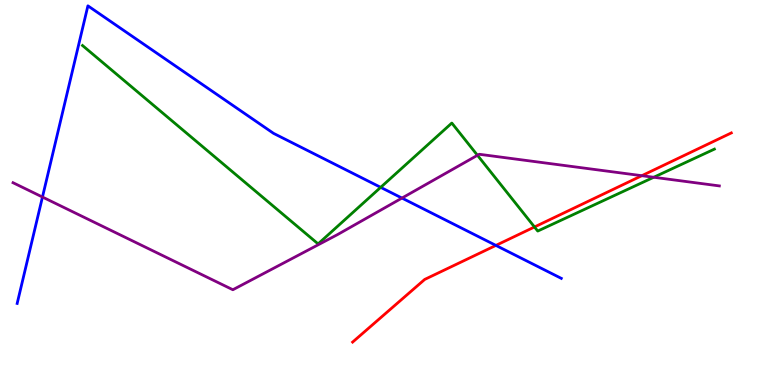[{'lines': ['blue', 'red'], 'intersections': [{'x': 6.4, 'y': 3.63}]}, {'lines': ['green', 'red'], 'intersections': [{'x': 6.9, 'y': 4.1}]}, {'lines': ['purple', 'red'], 'intersections': [{'x': 8.28, 'y': 5.44}]}, {'lines': ['blue', 'green'], 'intersections': [{'x': 4.91, 'y': 5.13}]}, {'lines': ['blue', 'purple'], 'intersections': [{'x': 0.548, 'y': 4.88}, {'x': 5.19, 'y': 4.86}]}, {'lines': ['green', 'purple'], 'intersections': [{'x': 6.16, 'y': 5.97}, {'x': 8.44, 'y': 5.4}]}]